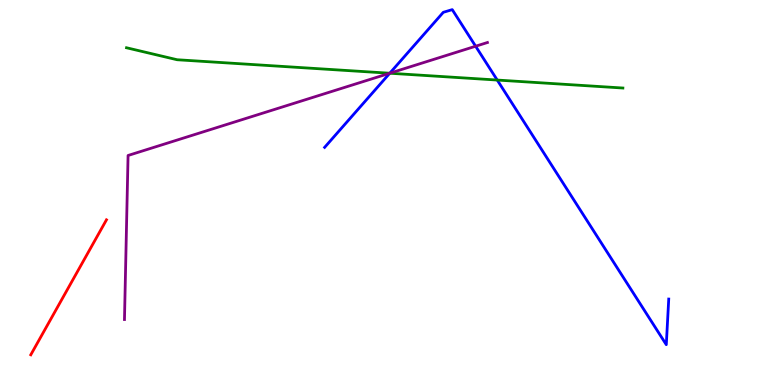[{'lines': ['blue', 'red'], 'intersections': []}, {'lines': ['green', 'red'], 'intersections': []}, {'lines': ['purple', 'red'], 'intersections': []}, {'lines': ['blue', 'green'], 'intersections': [{'x': 5.03, 'y': 8.1}, {'x': 6.42, 'y': 7.92}]}, {'lines': ['blue', 'purple'], 'intersections': [{'x': 5.03, 'y': 8.1}, {'x': 6.14, 'y': 8.8}]}, {'lines': ['green', 'purple'], 'intersections': [{'x': 5.03, 'y': 8.1}]}]